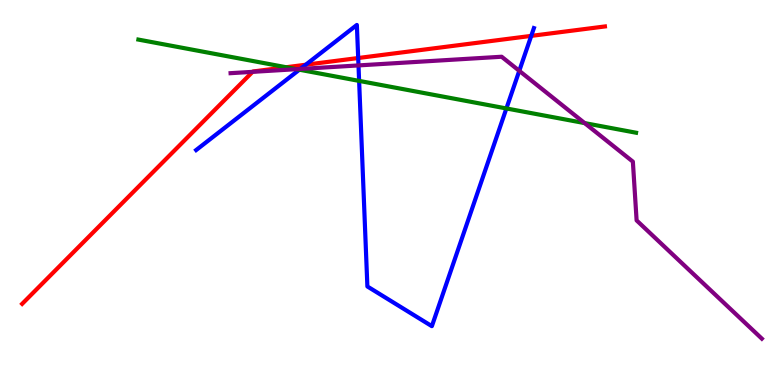[{'lines': ['blue', 'red'], 'intersections': [{'x': 3.95, 'y': 8.32}, {'x': 4.62, 'y': 8.49}, {'x': 6.85, 'y': 9.07}]}, {'lines': ['green', 'red'], 'intersections': [{'x': 3.69, 'y': 8.25}]}, {'lines': ['purple', 'red'], 'intersections': [{'x': 3.26, 'y': 8.13}]}, {'lines': ['blue', 'green'], 'intersections': [{'x': 3.86, 'y': 8.19}, {'x': 4.63, 'y': 7.9}, {'x': 6.53, 'y': 7.18}]}, {'lines': ['blue', 'purple'], 'intersections': [{'x': 3.88, 'y': 8.21}, {'x': 4.63, 'y': 8.3}, {'x': 6.7, 'y': 8.16}]}, {'lines': ['green', 'purple'], 'intersections': [{'x': 3.83, 'y': 8.2}, {'x': 7.54, 'y': 6.8}]}]